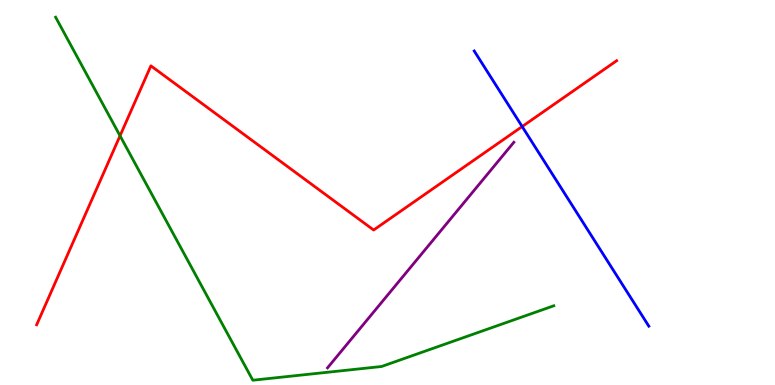[{'lines': ['blue', 'red'], 'intersections': [{'x': 6.74, 'y': 6.71}]}, {'lines': ['green', 'red'], 'intersections': [{'x': 1.55, 'y': 6.47}]}, {'lines': ['purple', 'red'], 'intersections': []}, {'lines': ['blue', 'green'], 'intersections': []}, {'lines': ['blue', 'purple'], 'intersections': []}, {'lines': ['green', 'purple'], 'intersections': []}]